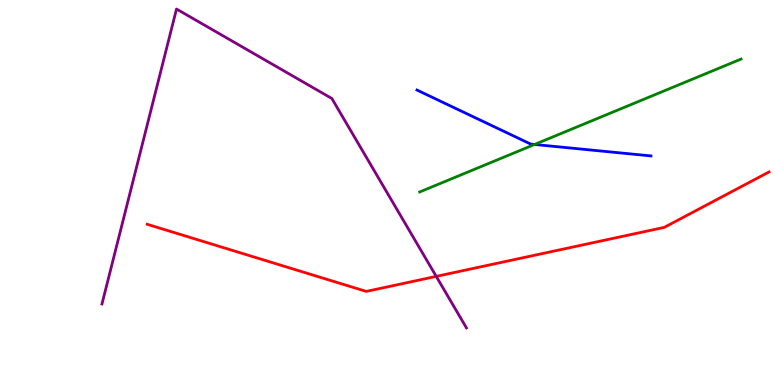[{'lines': ['blue', 'red'], 'intersections': []}, {'lines': ['green', 'red'], 'intersections': []}, {'lines': ['purple', 'red'], 'intersections': [{'x': 5.63, 'y': 2.82}]}, {'lines': ['blue', 'green'], 'intersections': [{'x': 6.9, 'y': 6.25}]}, {'lines': ['blue', 'purple'], 'intersections': []}, {'lines': ['green', 'purple'], 'intersections': []}]